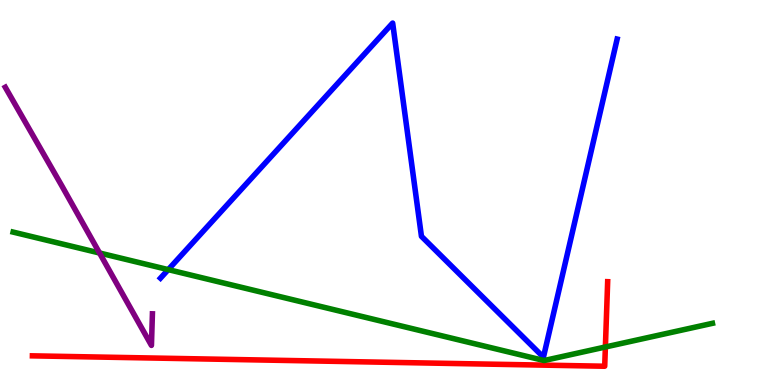[{'lines': ['blue', 'red'], 'intersections': []}, {'lines': ['green', 'red'], 'intersections': [{'x': 7.81, 'y': 0.987}]}, {'lines': ['purple', 'red'], 'intersections': []}, {'lines': ['blue', 'green'], 'intersections': [{'x': 2.17, 'y': 3.0}]}, {'lines': ['blue', 'purple'], 'intersections': []}, {'lines': ['green', 'purple'], 'intersections': [{'x': 1.28, 'y': 3.43}]}]